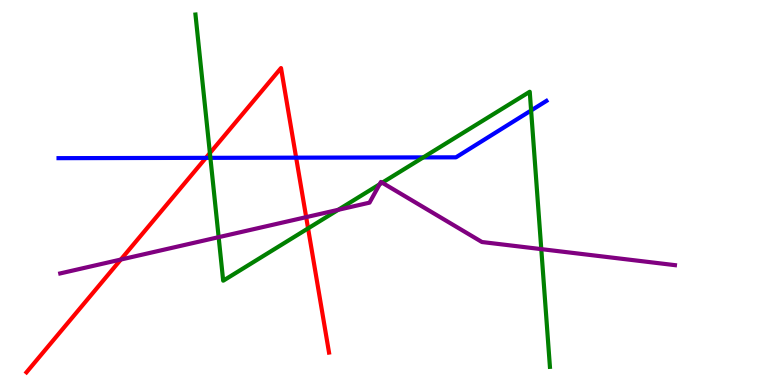[{'lines': ['blue', 'red'], 'intersections': [{'x': 2.66, 'y': 5.9}, {'x': 3.82, 'y': 5.9}]}, {'lines': ['green', 'red'], 'intersections': [{'x': 2.71, 'y': 6.02}, {'x': 3.98, 'y': 4.07}]}, {'lines': ['purple', 'red'], 'intersections': [{'x': 1.56, 'y': 3.26}, {'x': 3.95, 'y': 4.36}]}, {'lines': ['blue', 'green'], 'intersections': [{'x': 2.71, 'y': 5.9}, {'x': 5.46, 'y': 5.91}, {'x': 6.85, 'y': 7.13}]}, {'lines': ['blue', 'purple'], 'intersections': []}, {'lines': ['green', 'purple'], 'intersections': [{'x': 2.82, 'y': 3.84}, {'x': 4.36, 'y': 4.55}, {'x': 4.9, 'y': 5.21}, {'x': 4.93, 'y': 5.25}, {'x': 6.98, 'y': 3.53}]}]